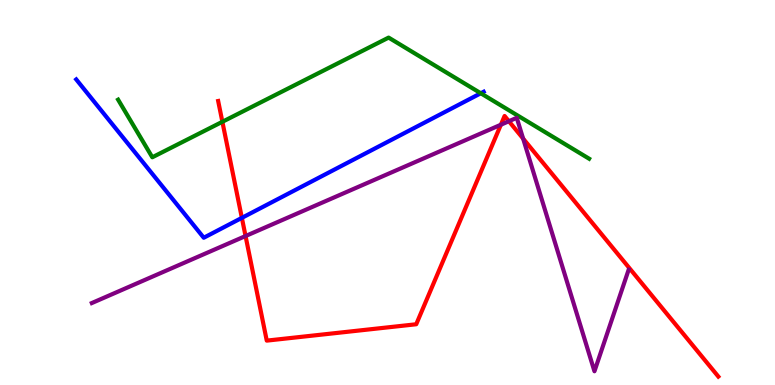[{'lines': ['blue', 'red'], 'intersections': [{'x': 3.12, 'y': 4.34}]}, {'lines': ['green', 'red'], 'intersections': [{'x': 2.87, 'y': 6.84}]}, {'lines': ['purple', 'red'], 'intersections': [{'x': 3.17, 'y': 3.87}, {'x': 6.46, 'y': 6.76}, {'x': 6.57, 'y': 6.85}, {'x': 6.75, 'y': 6.4}]}, {'lines': ['blue', 'green'], 'intersections': [{'x': 6.2, 'y': 7.58}]}, {'lines': ['blue', 'purple'], 'intersections': []}, {'lines': ['green', 'purple'], 'intersections': []}]